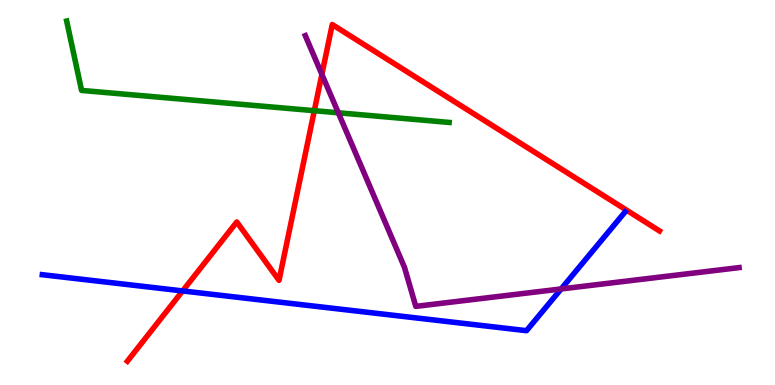[{'lines': ['blue', 'red'], 'intersections': [{'x': 2.36, 'y': 2.44}]}, {'lines': ['green', 'red'], 'intersections': [{'x': 4.06, 'y': 7.12}]}, {'lines': ['purple', 'red'], 'intersections': [{'x': 4.15, 'y': 8.07}]}, {'lines': ['blue', 'green'], 'intersections': []}, {'lines': ['blue', 'purple'], 'intersections': [{'x': 7.24, 'y': 2.49}]}, {'lines': ['green', 'purple'], 'intersections': [{'x': 4.37, 'y': 7.07}]}]